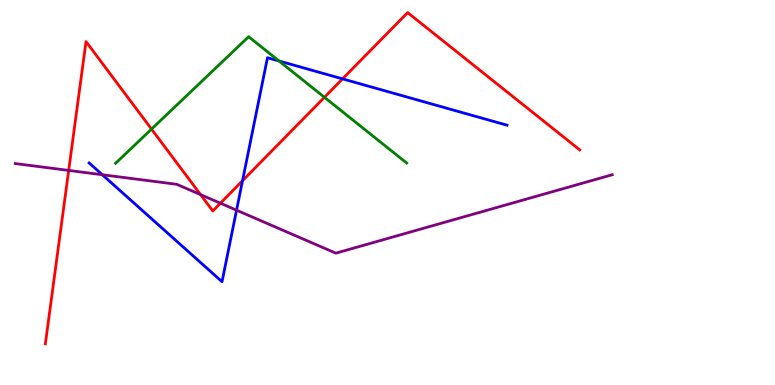[{'lines': ['blue', 'red'], 'intersections': [{'x': 3.13, 'y': 5.31}, {'x': 4.42, 'y': 7.95}]}, {'lines': ['green', 'red'], 'intersections': [{'x': 1.96, 'y': 6.65}, {'x': 4.19, 'y': 7.47}]}, {'lines': ['purple', 'red'], 'intersections': [{'x': 0.886, 'y': 5.57}, {'x': 2.59, 'y': 4.95}, {'x': 2.84, 'y': 4.72}]}, {'lines': ['blue', 'green'], 'intersections': [{'x': 3.6, 'y': 8.42}]}, {'lines': ['blue', 'purple'], 'intersections': [{'x': 1.32, 'y': 5.46}, {'x': 3.05, 'y': 4.54}]}, {'lines': ['green', 'purple'], 'intersections': []}]